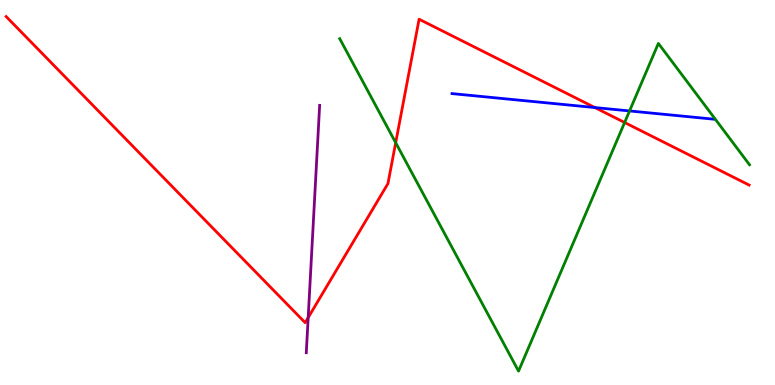[{'lines': ['blue', 'red'], 'intersections': [{'x': 7.68, 'y': 7.21}]}, {'lines': ['green', 'red'], 'intersections': [{'x': 5.11, 'y': 6.29}, {'x': 8.06, 'y': 6.82}]}, {'lines': ['purple', 'red'], 'intersections': [{'x': 3.98, 'y': 1.75}]}, {'lines': ['blue', 'green'], 'intersections': [{'x': 8.12, 'y': 7.12}]}, {'lines': ['blue', 'purple'], 'intersections': []}, {'lines': ['green', 'purple'], 'intersections': []}]